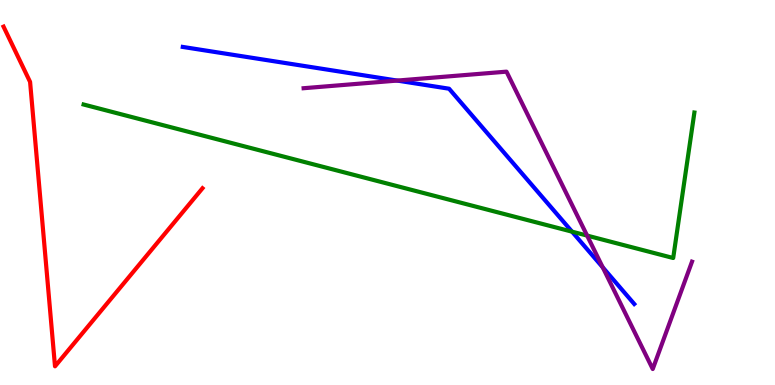[{'lines': ['blue', 'red'], 'intersections': []}, {'lines': ['green', 'red'], 'intersections': []}, {'lines': ['purple', 'red'], 'intersections': []}, {'lines': ['blue', 'green'], 'intersections': [{'x': 7.38, 'y': 3.98}]}, {'lines': ['blue', 'purple'], 'intersections': [{'x': 5.13, 'y': 7.91}, {'x': 7.78, 'y': 3.06}]}, {'lines': ['green', 'purple'], 'intersections': [{'x': 7.58, 'y': 3.88}]}]